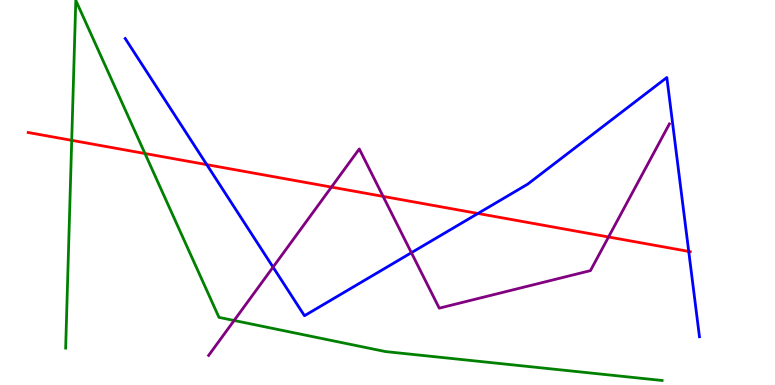[{'lines': ['blue', 'red'], 'intersections': [{'x': 2.67, 'y': 5.72}, {'x': 6.17, 'y': 4.46}, {'x': 8.89, 'y': 3.47}]}, {'lines': ['green', 'red'], 'intersections': [{'x': 0.925, 'y': 6.35}, {'x': 1.87, 'y': 6.01}]}, {'lines': ['purple', 'red'], 'intersections': [{'x': 4.28, 'y': 5.14}, {'x': 4.94, 'y': 4.9}, {'x': 7.85, 'y': 3.84}]}, {'lines': ['blue', 'green'], 'intersections': []}, {'lines': ['blue', 'purple'], 'intersections': [{'x': 3.52, 'y': 3.06}, {'x': 5.31, 'y': 3.44}]}, {'lines': ['green', 'purple'], 'intersections': [{'x': 3.02, 'y': 1.68}]}]